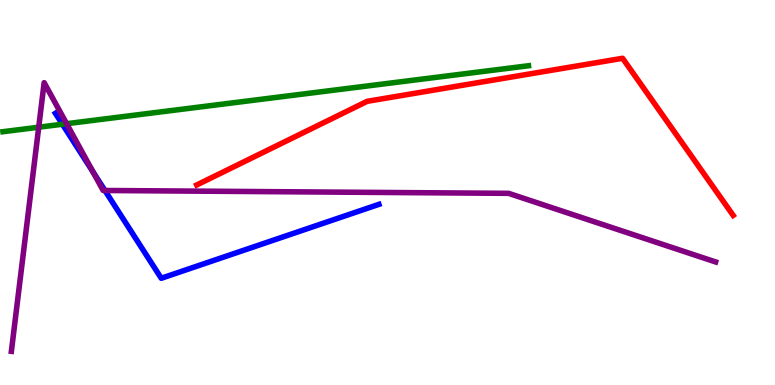[{'lines': ['blue', 'red'], 'intersections': []}, {'lines': ['green', 'red'], 'intersections': []}, {'lines': ['purple', 'red'], 'intersections': []}, {'lines': ['blue', 'green'], 'intersections': [{'x': 0.805, 'y': 6.77}]}, {'lines': ['blue', 'purple'], 'intersections': [{'x': 1.2, 'y': 5.54}, {'x': 1.35, 'y': 5.05}]}, {'lines': ['green', 'purple'], 'intersections': [{'x': 0.5, 'y': 6.7}, {'x': 0.86, 'y': 6.79}]}]